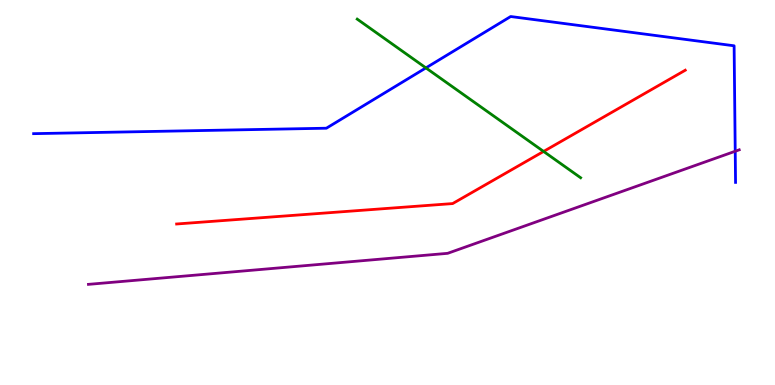[{'lines': ['blue', 'red'], 'intersections': []}, {'lines': ['green', 'red'], 'intersections': [{'x': 7.01, 'y': 6.07}]}, {'lines': ['purple', 'red'], 'intersections': []}, {'lines': ['blue', 'green'], 'intersections': [{'x': 5.5, 'y': 8.24}]}, {'lines': ['blue', 'purple'], 'intersections': [{'x': 9.49, 'y': 6.07}]}, {'lines': ['green', 'purple'], 'intersections': []}]